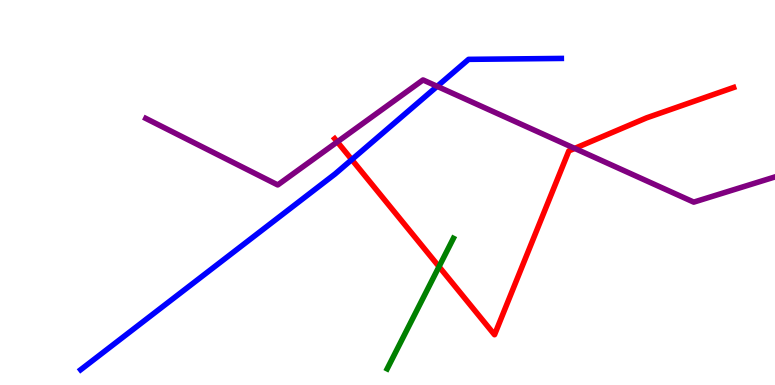[{'lines': ['blue', 'red'], 'intersections': [{'x': 4.54, 'y': 5.85}]}, {'lines': ['green', 'red'], 'intersections': [{'x': 5.66, 'y': 3.07}]}, {'lines': ['purple', 'red'], 'intersections': [{'x': 4.35, 'y': 6.31}, {'x': 7.42, 'y': 6.15}]}, {'lines': ['blue', 'green'], 'intersections': []}, {'lines': ['blue', 'purple'], 'intersections': [{'x': 5.64, 'y': 7.76}]}, {'lines': ['green', 'purple'], 'intersections': []}]